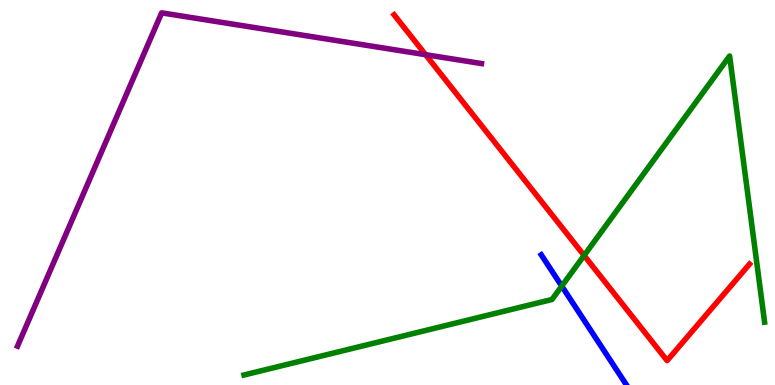[{'lines': ['blue', 'red'], 'intersections': []}, {'lines': ['green', 'red'], 'intersections': [{'x': 7.54, 'y': 3.36}]}, {'lines': ['purple', 'red'], 'intersections': [{'x': 5.49, 'y': 8.58}]}, {'lines': ['blue', 'green'], 'intersections': [{'x': 7.25, 'y': 2.57}]}, {'lines': ['blue', 'purple'], 'intersections': []}, {'lines': ['green', 'purple'], 'intersections': []}]